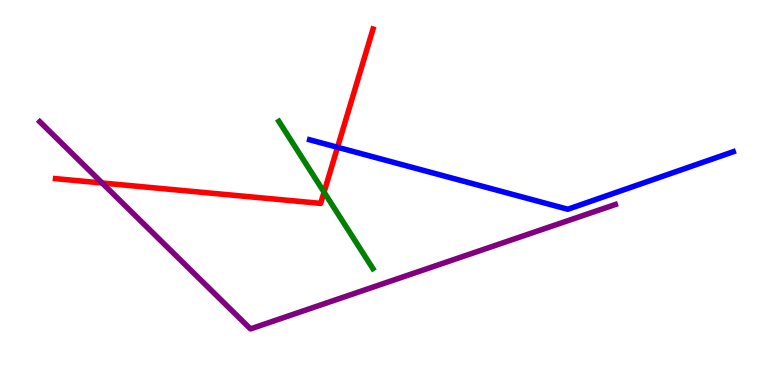[{'lines': ['blue', 'red'], 'intersections': [{'x': 4.36, 'y': 6.17}]}, {'lines': ['green', 'red'], 'intersections': [{'x': 4.18, 'y': 5.01}]}, {'lines': ['purple', 'red'], 'intersections': [{'x': 1.32, 'y': 5.25}]}, {'lines': ['blue', 'green'], 'intersections': []}, {'lines': ['blue', 'purple'], 'intersections': []}, {'lines': ['green', 'purple'], 'intersections': []}]